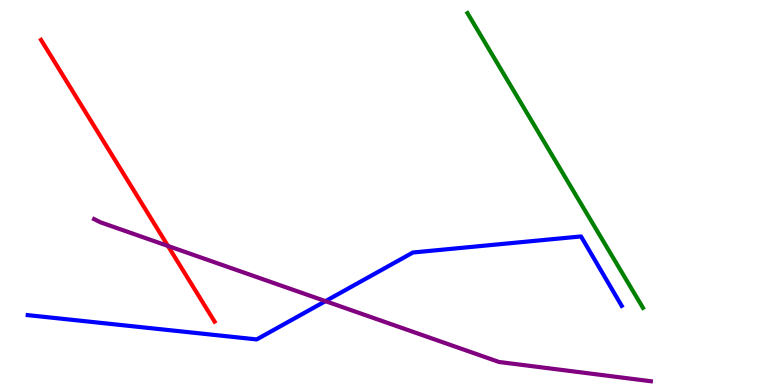[{'lines': ['blue', 'red'], 'intersections': []}, {'lines': ['green', 'red'], 'intersections': []}, {'lines': ['purple', 'red'], 'intersections': [{'x': 2.17, 'y': 3.61}]}, {'lines': ['blue', 'green'], 'intersections': []}, {'lines': ['blue', 'purple'], 'intersections': [{'x': 4.2, 'y': 2.18}]}, {'lines': ['green', 'purple'], 'intersections': []}]